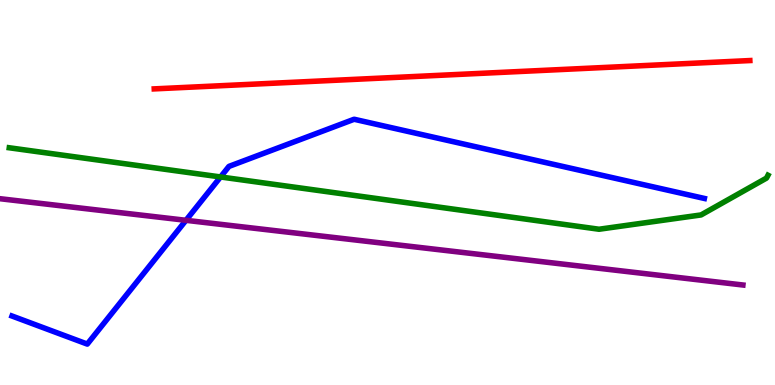[{'lines': ['blue', 'red'], 'intersections': []}, {'lines': ['green', 'red'], 'intersections': []}, {'lines': ['purple', 'red'], 'intersections': []}, {'lines': ['blue', 'green'], 'intersections': [{'x': 2.85, 'y': 5.4}]}, {'lines': ['blue', 'purple'], 'intersections': [{'x': 2.4, 'y': 4.28}]}, {'lines': ['green', 'purple'], 'intersections': []}]